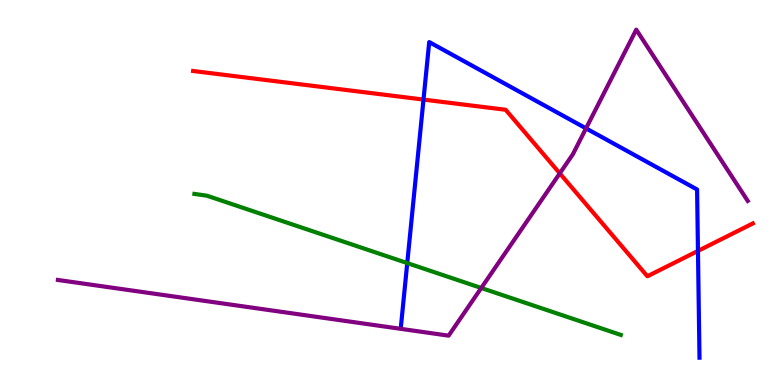[{'lines': ['blue', 'red'], 'intersections': [{'x': 5.46, 'y': 7.41}, {'x': 9.01, 'y': 3.48}]}, {'lines': ['green', 'red'], 'intersections': []}, {'lines': ['purple', 'red'], 'intersections': [{'x': 7.22, 'y': 5.5}]}, {'lines': ['blue', 'green'], 'intersections': [{'x': 5.25, 'y': 3.17}]}, {'lines': ['blue', 'purple'], 'intersections': [{'x': 7.56, 'y': 6.67}]}, {'lines': ['green', 'purple'], 'intersections': [{'x': 6.21, 'y': 2.52}]}]